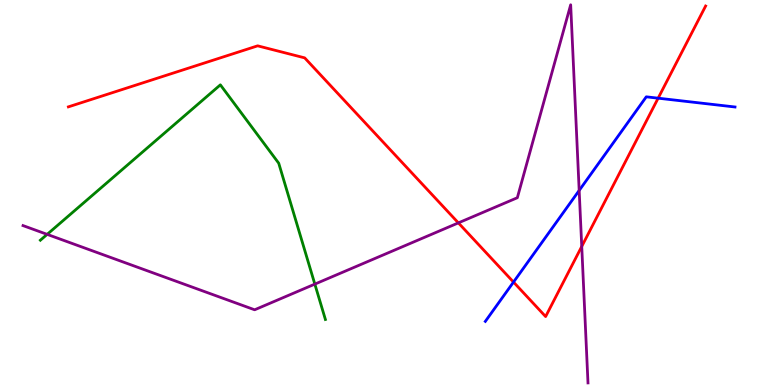[{'lines': ['blue', 'red'], 'intersections': [{'x': 6.63, 'y': 2.67}, {'x': 8.49, 'y': 7.45}]}, {'lines': ['green', 'red'], 'intersections': []}, {'lines': ['purple', 'red'], 'intersections': [{'x': 5.91, 'y': 4.21}, {'x': 7.51, 'y': 3.6}]}, {'lines': ['blue', 'green'], 'intersections': []}, {'lines': ['blue', 'purple'], 'intersections': [{'x': 7.47, 'y': 5.05}]}, {'lines': ['green', 'purple'], 'intersections': [{'x': 0.608, 'y': 3.91}, {'x': 4.06, 'y': 2.62}]}]